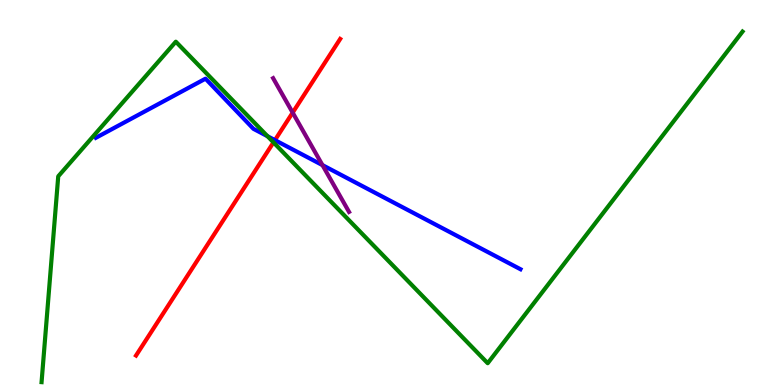[{'lines': ['blue', 'red'], 'intersections': [{'x': 3.55, 'y': 6.36}]}, {'lines': ['green', 'red'], 'intersections': [{'x': 3.53, 'y': 6.3}]}, {'lines': ['purple', 'red'], 'intersections': [{'x': 3.78, 'y': 7.07}]}, {'lines': ['blue', 'green'], 'intersections': [{'x': 3.45, 'y': 6.46}]}, {'lines': ['blue', 'purple'], 'intersections': [{'x': 4.16, 'y': 5.71}]}, {'lines': ['green', 'purple'], 'intersections': []}]